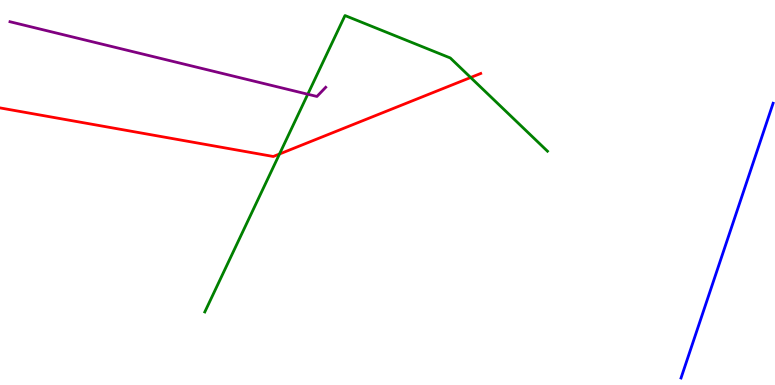[{'lines': ['blue', 'red'], 'intersections': []}, {'lines': ['green', 'red'], 'intersections': [{'x': 3.61, 'y': 6.0}, {'x': 6.07, 'y': 7.99}]}, {'lines': ['purple', 'red'], 'intersections': []}, {'lines': ['blue', 'green'], 'intersections': []}, {'lines': ['blue', 'purple'], 'intersections': []}, {'lines': ['green', 'purple'], 'intersections': [{'x': 3.97, 'y': 7.55}]}]